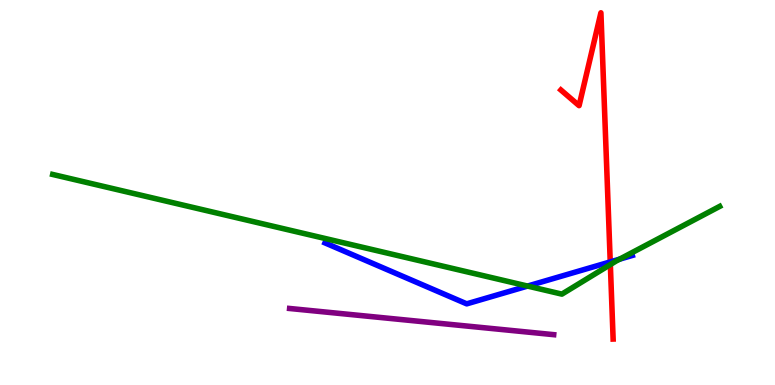[{'lines': ['blue', 'red'], 'intersections': [{'x': 7.87, 'y': 3.2}]}, {'lines': ['green', 'red'], 'intersections': [{'x': 7.88, 'y': 3.13}]}, {'lines': ['purple', 'red'], 'intersections': []}, {'lines': ['blue', 'green'], 'intersections': [{'x': 6.81, 'y': 2.57}, {'x': 7.99, 'y': 3.27}]}, {'lines': ['blue', 'purple'], 'intersections': []}, {'lines': ['green', 'purple'], 'intersections': []}]